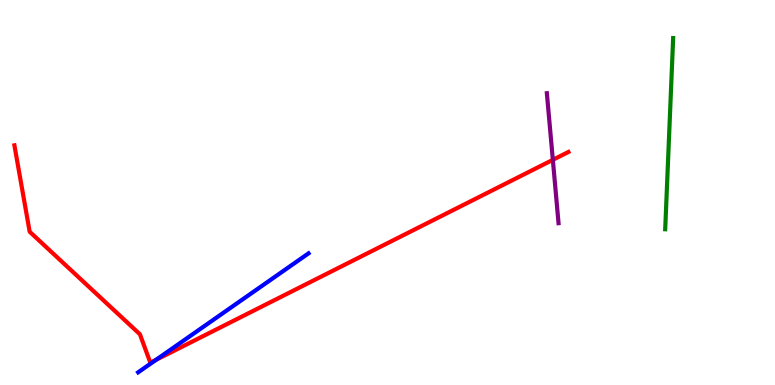[{'lines': ['blue', 'red'], 'intersections': [{'x': 2.01, 'y': 0.653}]}, {'lines': ['green', 'red'], 'intersections': []}, {'lines': ['purple', 'red'], 'intersections': [{'x': 7.13, 'y': 5.85}]}, {'lines': ['blue', 'green'], 'intersections': []}, {'lines': ['blue', 'purple'], 'intersections': []}, {'lines': ['green', 'purple'], 'intersections': []}]